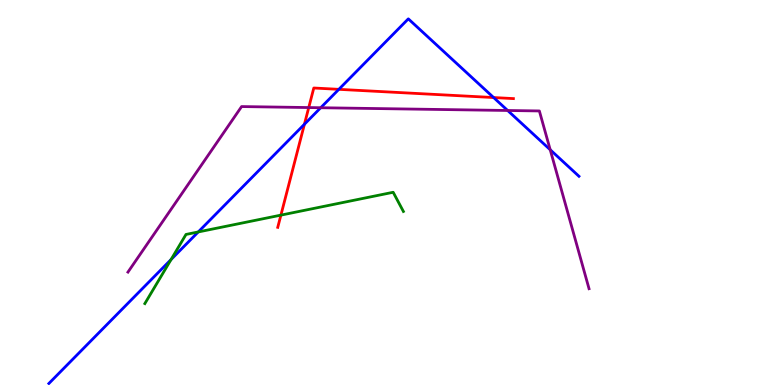[{'lines': ['blue', 'red'], 'intersections': [{'x': 3.93, 'y': 6.77}, {'x': 4.37, 'y': 7.68}, {'x': 6.37, 'y': 7.47}]}, {'lines': ['green', 'red'], 'intersections': [{'x': 3.62, 'y': 4.41}]}, {'lines': ['purple', 'red'], 'intersections': [{'x': 3.98, 'y': 7.21}]}, {'lines': ['blue', 'green'], 'intersections': [{'x': 2.21, 'y': 3.26}, {'x': 2.56, 'y': 3.98}]}, {'lines': ['blue', 'purple'], 'intersections': [{'x': 4.14, 'y': 7.2}, {'x': 6.55, 'y': 7.13}, {'x': 7.1, 'y': 6.11}]}, {'lines': ['green', 'purple'], 'intersections': []}]